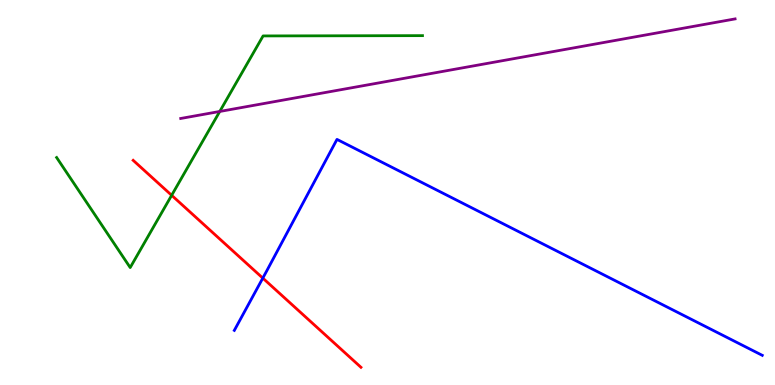[{'lines': ['blue', 'red'], 'intersections': [{'x': 3.39, 'y': 2.78}]}, {'lines': ['green', 'red'], 'intersections': [{'x': 2.21, 'y': 4.93}]}, {'lines': ['purple', 'red'], 'intersections': []}, {'lines': ['blue', 'green'], 'intersections': []}, {'lines': ['blue', 'purple'], 'intersections': []}, {'lines': ['green', 'purple'], 'intersections': [{'x': 2.84, 'y': 7.1}]}]